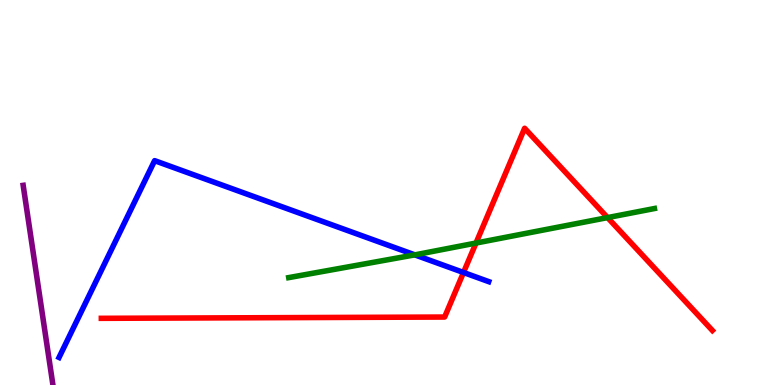[{'lines': ['blue', 'red'], 'intersections': [{'x': 5.98, 'y': 2.92}]}, {'lines': ['green', 'red'], 'intersections': [{'x': 6.14, 'y': 3.69}, {'x': 7.84, 'y': 4.35}]}, {'lines': ['purple', 'red'], 'intersections': []}, {'lines': ['blue', 'green'], 'intersections': [{'x': 5.35, 'y': 3.38}]}, {'lines': ['blue', 'purple'], 'intersections': []}, {'lines': ['green', 'purple'], 'intersections': []}]